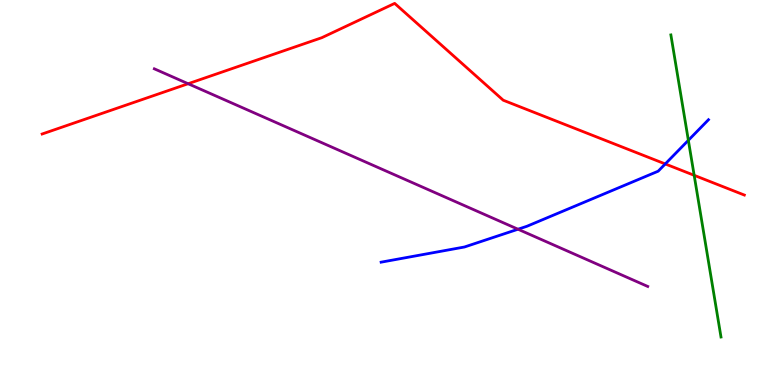[{'lines': ['blue', 'red'], 'intersections': [{'x': 8.58, 'y': 5.74}]}, {'lines': ['green', 'red'], 'intersections': [{'x': 8.96, 'y': 5.45}]}, {'lines': ['purple', 'red'], 'intersections': [{'x': 2.43, 'y': 7.83}]}, {'lines': ['blue', 'green'], 'intersections': [{'x': 8.88, 'y': 6.36}]}, {'lines': ['blue', 'purple'], 'intersections': [{'x': 6.68, 'y': 4.05}]}, {'lines': ['green', 'purple'], 'intersections': []}]